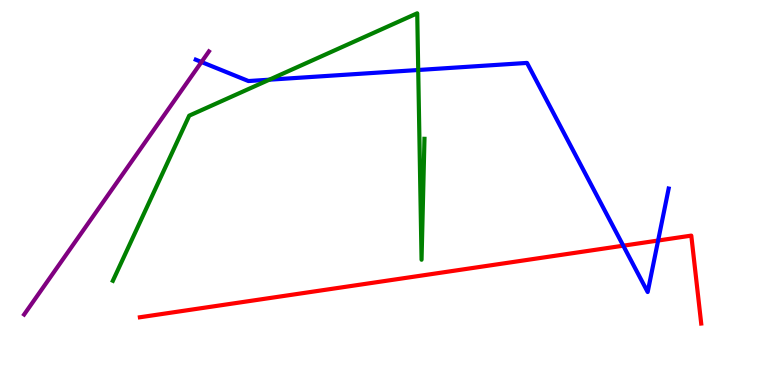[{'lines': ['blue', 'red'], 'intersections': [{'x': 8.04, 'y': 3.62}, {'x': 8.49, 'y': 3.75}]}, {'lines': ['green', 'red'], 'intersections': []}, {'lines': ['purple', 'red'], 'intersections': []}, {'lines': ['blue', 'green'], 'intersections': [{'x': 3.48, 'y': 7.93}, {'x': 5.4, 'y': 8.18}]}, {'lines': ['blue', 'purple'], 'intersections': [{'x': 2.6, 'y': 8.39}]}, {'lines': ['green', 'purple'], 'intersections': []}]